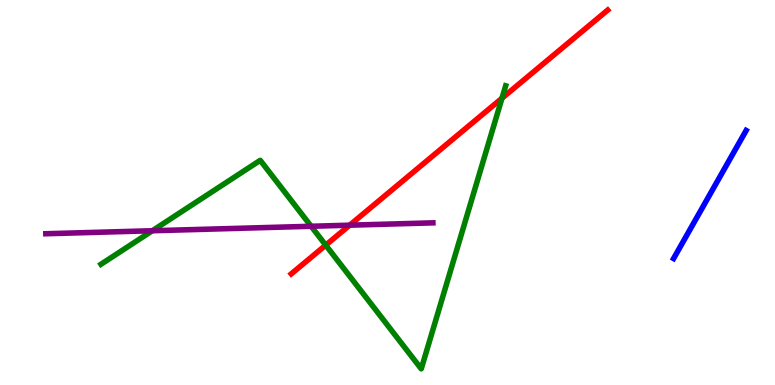[{'lines': ['blue', 'red'], 'intersections': []}, {'lines': ['green', 'red'], 'intersections': [{'x': 4.2, 'y': 3.63}, {'x': 6.48, 'y': 7.45}]}, {'lines': ['purple', 'red'], 'intersections': [{'x': 4.51, 'y': 4.15}]}, {'lines': ['blue', 'green'], 'intersections': []}, {'lines': ['blue', 'purple'], 'intersections': []}, {'lines': ['green', 'purple'], 'intersections': [{'x': 1.97, 'y': 4.01}, {'x': 4.01, 'y': 4.12}]}]